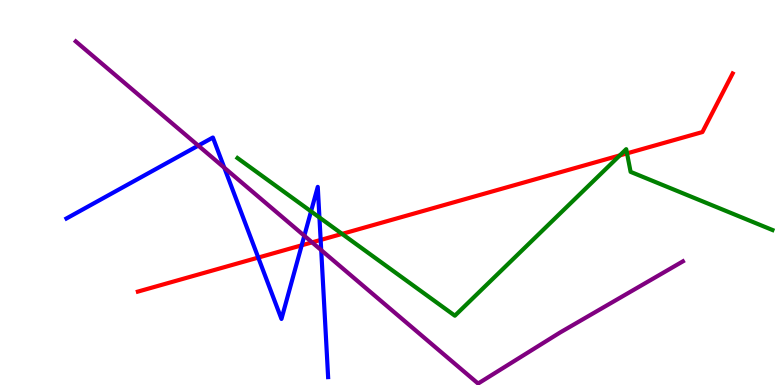[{'lines': ['blue', 'red'], 'intersections': [{'x': 3.33, 'y': 3.31}, {'x': 3.89, 'y': 3.63}, {'x': 4.14, 'y': 3.77}]}, {'lines': ['green', 'red'], 'intersections': [{'x': 4.41, 'y': 3.92}, {'x': 8.0, 'y': 5.96}, {'x': 8.09, 'y': 6.02}]}, {'lines': ['purple', 'red'], 'intersections': [{'x': 4.03, 'y': 3.7}]}, {'lines': ['blue', 'green'], 'intersections': [{'x': 4.01, 'y': 4.51}, {'x': 4.12, 'y': 4.35}]}, {'lines': ['blue', 'purple'], 'intersections': [{'x': 2.56, 'y': 6.22}, {'x': 2.89, 'y': 5.64}, {'x': 3.93, 'y': 3.88}, {'x': 4.14, 'y': 3.5}]}, {'lines': ['green', 'purple'], 'intersections': []}]